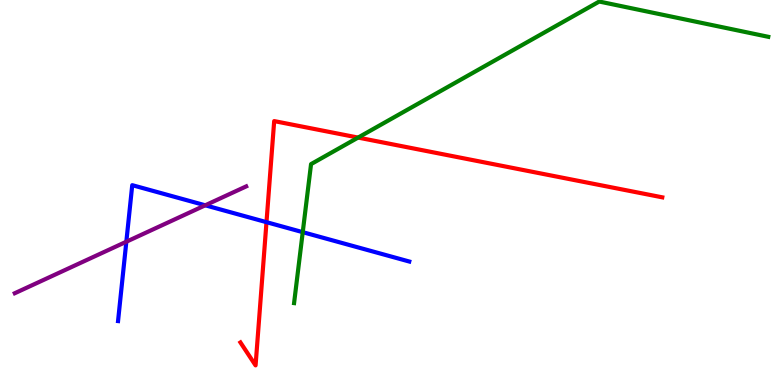[{'lines': ['blue', 'red'], 'intersections': [{'x': 3.44, 'y': 4.23}]}, {'lines': ['green', 'red'], 'intersections': [{'x': 4.62, 'y': 6.43}]}, {'lines': ['purple', 'red'], 'intersections': []}, {'lines': ['blue', 'green'], 'intersections': [{'x': 3.91, 'y': 3.97}]}, {'lines': ['blue', 'purple'], 'intersections': [{'x': 1.63, 'y': 3.72}, {'x': 2.65, 'y': 4.67}]}, {'lines': ['green', 'purple'], 'intersections': []}]